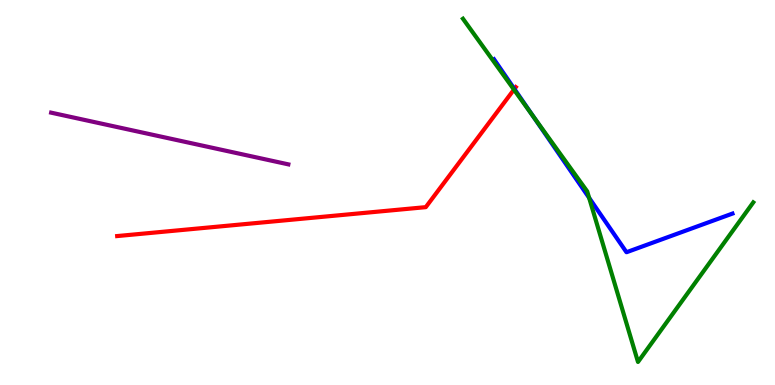[{'lines': ['blue', 'red'], 'intersections': [{'x': 6.64, 'y': 7.69}]}, {'lines': ['green', 'red'], 'intersections': [{'x': 6.63, 'y': 7.67}]}, {'lines': ['purple', 'red'], 'intersections': []}, {'lines': ['blue', 'green'], 'intersections': [{'x': 6.88, 'y': 6.98}, {'x': 7.6, 'y': 4.86}]}, {'lines': ['blue', 'purple'], 'intersections': []}, {'lines': ['green', 'purple'], 'intersections': []}]